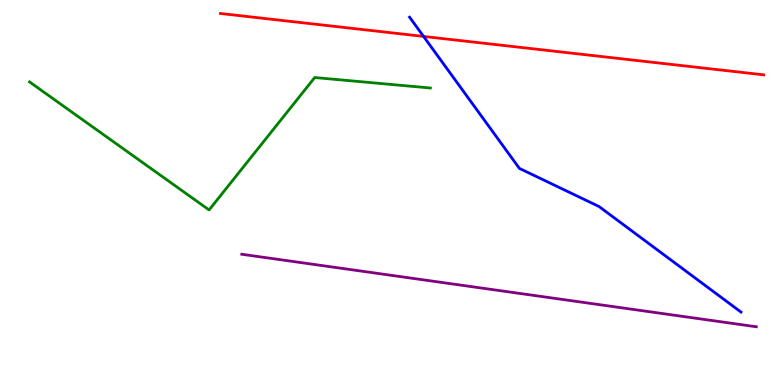[{'lines': ['blue', 'red'], 'intersections': [{'x': 5.47, 'y': 9.05}]}, {'lines': ['green', 'red'], 'intersections': []}, {'lines': ['purple', 'red'], 'intersections': []}, {'lines': ['blue', 'green'], 'intersections': []}, {'lines': ['blue', 'purple'], 'intersections': []}, {'lines': ['green', 'purple'], 'intersections': []}]